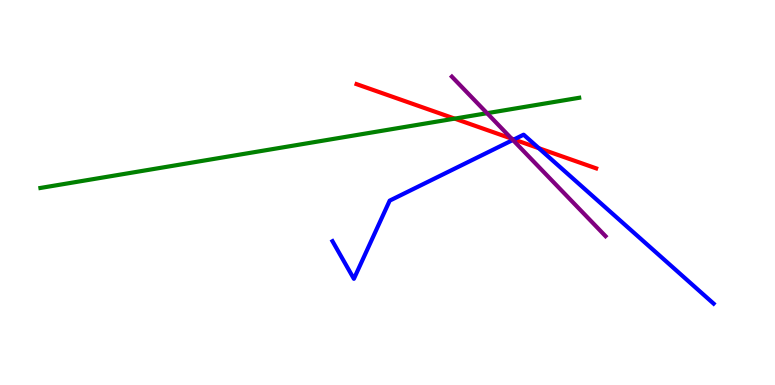[{'lines': ['blue', 'red'], 'intersections': [{'x': 6.63, 'y': 6.38}, {'x': 6.95, 'y': 6.15}]}, {'lines': ['green', 'red'], 'intersections': [{'x': 5.87, 'y': 6.92}]}, {'lines': ['purple', 'red'], 'intersections': [{'x': 6.6, 'y': 6.4}]}, {'lines': ['blue', 'green'], 'intersections': []}, {'lines': ['blue', 'purple'], 'intersections': [{'x': 6.62, 'y': 6.36}]}, {'lines': ['green', 'purple'], 'intersections': [{'x': 6.28, 'y': 7.06}]}]